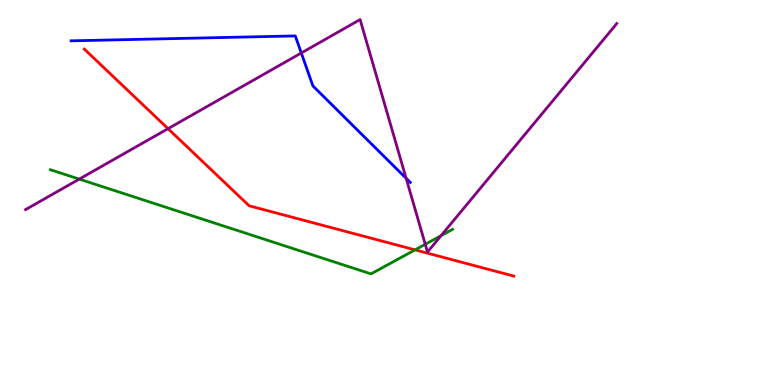[{'lines': ['blue', 'red'], 'intersections': []}, {'lines': ['green', 'red'], 'intersections': [{'x': 5.36, 'y': 3.51}]}, {'lines': ['purple', 'red'], 'intersections': [{'x': 2.17, 'y': 6.66}]}, {'lines': ['blue', 'green'], 'intersections': []}, {'lines': ['blue', 'purple'], 'intersections': [{'x': 3.89, 'y': 8.62}, {'x': 5.24, 'y': 5.37}]}, {'lines': ['green', 'purple'], 'intersections': [{'x': 1.02, 'y': 5.35}, {'x': 5.49, 'y': 3.66}, {'x': 5.69, 'y': 3.88}]}]